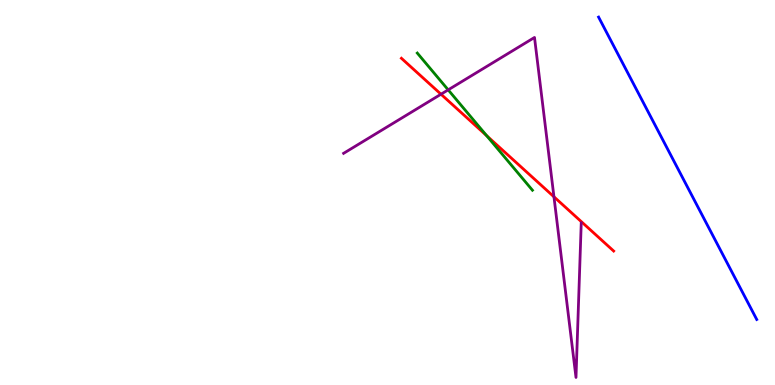[{'lines': ['blue', 'red'], 'intersections': []}, {'lines': ['green', 'red'], 'intersections': [{'x': 6.28, 'y': 6.48}]}, {'lines': ['purple', 'red'], 'intersections': [{'x': 5.69, 'y': 7.55}, {'x': 7.15, 'y': 4.89}]}, {'lines': ['blue', 'green'], 'intersections': []}, {'lines': ['blue', 'purple'], 'intersections': []}, {'lines': ['green', 'purple'], 'intersections': [{'x': 5.78, 'y': 7.67}]}]